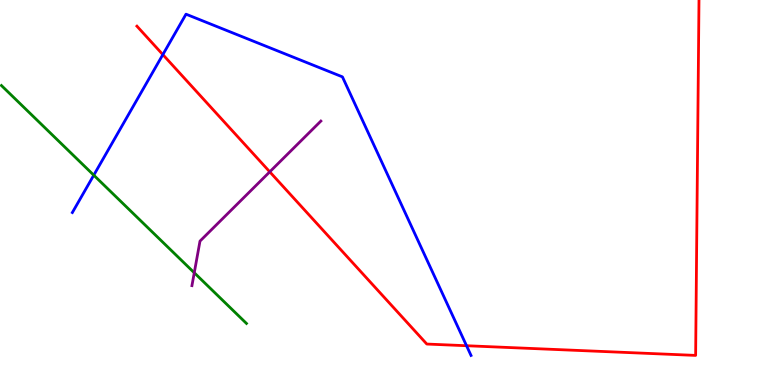[{'lines': ['blue', 'red'], 'intersections': [{'x': 2.1, 'y': 8.58}, {'x': 6.02, 'y': 1.02}]}, {'lines': ['green', 'red'], 'intersections': []}, {'lines': ['purple', 'red'], 'intersections': [{'x': 3.48, 'y': 5.54}]}, {'lines': ['blue', 'green'], 'intersections': [{'x': 1.21, 'y': 5.45}]}, {'lines': ['blue', 'purple'], 'intersections': []}, {'lines': ['green', 'purple'], 'intersections': [{'x': 2.51, 'y': 2.92}]}]